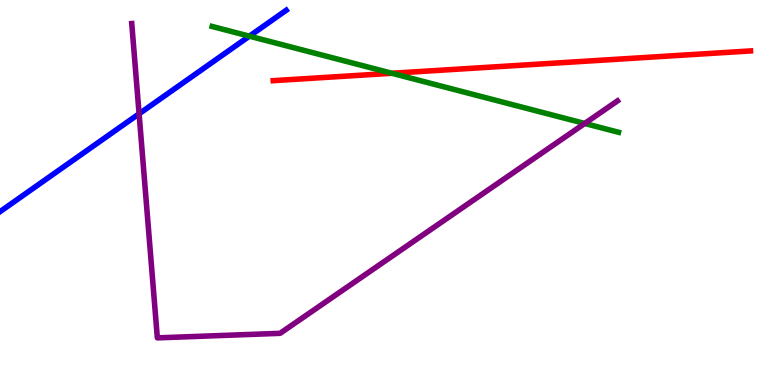[{'lines': ['blue', 'red'], 'intersections': []}, {'lines': ['green', 'red'], 'intersections': [{'x': 5.06, 'y': 8.1}]}, {'lines': ['purple', 'red'], 'intersections': []}, {'lines': ['blue', 'green'], 'intersections': [{'x': 3.22, 'y': 9.06}]}, {'lines': ['blue', 'purple'], 'intersections': [{'x': 1.79, 'y': 7.04}]}, {'lines': ['green', 'purple'], 'intersections': [{'x': 7.54, 'y': 6.79}]}]